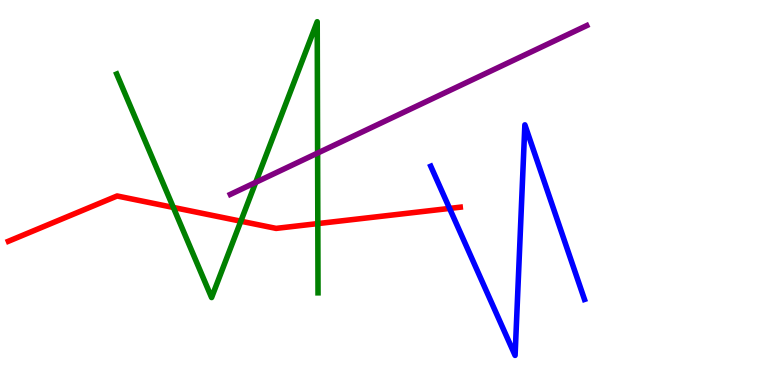[{'lines': ['blue', 'red'], 'intersections': [{'x': 5.8, 'y': 4.59}]}, {'lines': ['green', 'red'], 'intersections': [{'x': 2.24, 'y': 4.61}, {'x': 3.11, 'y': 4.25}, {'x': 4.1, 'y': 4.19}]}, {'lines': ['purple', 'red'], 'intersections': []}, {'lines': ['blue', 'green'], 'intersections': []}, {'lines': ['blue', 'purple'], 'intersections': []}, {'lines': ['green', 'purple'], 'intersections': [{'x': 3.3, 'y': 5.26}, {'x': 4.1, 'y': 6.02}]}]